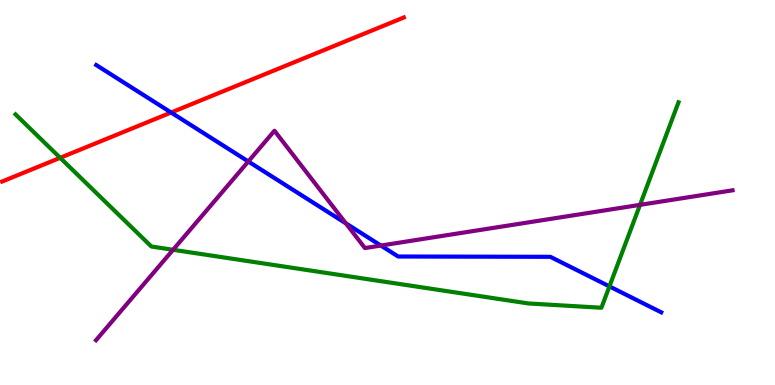[{'lines': ['blue', 'red'], 'intersections': [{'x': 2.21, 'y': 7.08}]}, {'lines': ['green', 'red'], 'intersections': [{'x': 0.776, 'y': 5.9}]}, {'lines': ['purple', 'red'], 'intersections': []}, {'lines': ['blue', 'green'], 'intersections': [{'x': 7.86, 'y': 2.56}]}, {'lines': ['blue', 'purple'], 'intersections': [{'x': 3.2, 'y': 5.81}, {'x': 4.46, 'y': 4.2}, {'x': 4.91, 'y': 3.62}]}, {'lines': ['green', 'purple'], 'intersections': [{'x': 2.23, 'y': 3.51}, {'x': 8.26, 'y': 4.68}]}]